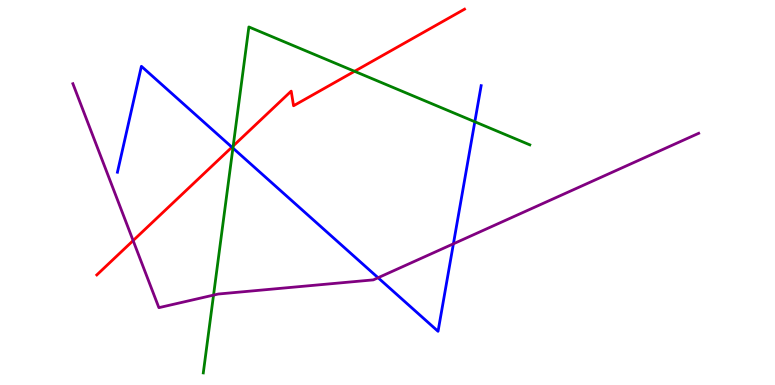[{'lines': ['blue', 'red'], 'intersections': [{'x': 2.99, 'y': 6.18}]}, {'lines': ['green', 'red'], 'intersections': [{'x': 3.01, 'y': 6.21}, {'x': 4.57, 'y': 8.15}]}, {'lines': ['purple', 'red'], 'intersections': [{'x': 1.72, 'y': 3.75}]}, {'lines': ['blue', 'green'], 'intersections': [{'x': 3.01, 'y': 6.15}, {'x': 6.13, 'y': 6.84}]}, {'lines': ['blue', 'purple'], 'intersections': [{'x': 4.88, 'y': 2.79}, {'x': 5.85, 'y': 3.67}]}, {'lines': ['green', 'purple'], 'intersections': [{'x': 2.76, 'y': 2.33}]}]